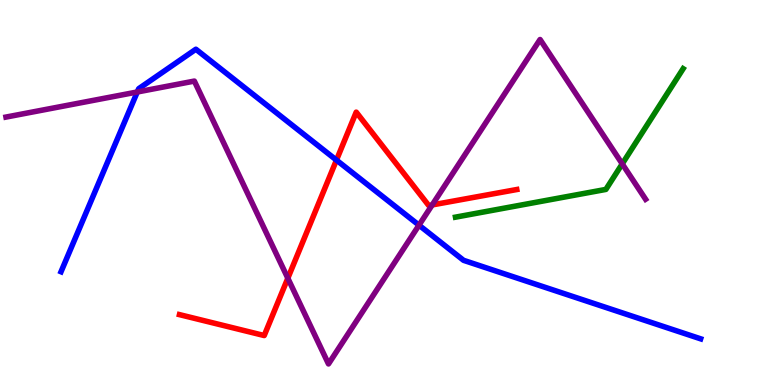[{'lines': ['blue', 'red'], 'intersections': [{'x': 4.34, 'y': 5.84}]}, {'lines': ['green', 'red'], 'intersections': []}, {'lines': ['purple', 'red'], 'intersections': [{'x': 3.71, 'y': 2.77}, {'x': 5.58, 'y': 4.68}]}, {'lines': ['blue', 'green'], 'intersections': []}, {'lines': ['blue', 'purple'], 'intersections': [{'x': 1.77, 'y': 7.61}, {'x': 5.41, 'y': 4.15}]}, {'lines': ['green', 'purple'], 'intersections': [{'x': 8.03, 'y': 5.74}]}]